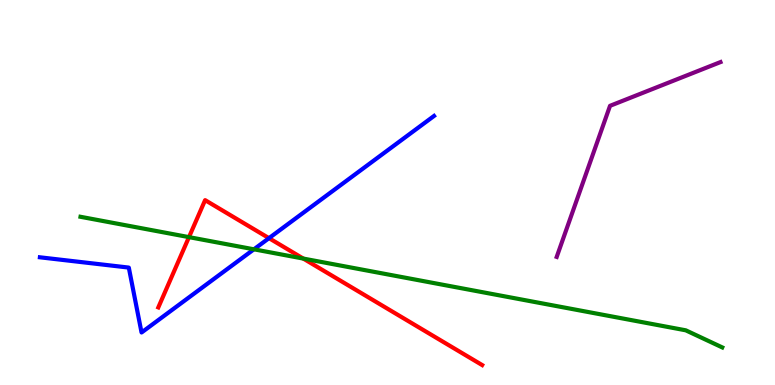[{'lines': ['blue', 'red'], 'intersections': [{'x': 3.47, 'y': 3.81}]}, {'lines': ['green', 'red'], 'intersections': [{'x': 2.44, 'y': 3.84}, {'x': 3.91, 'y': 3.28}]}, {'lines': ['purple', 'red'], 'intersections': []}, {'lines': ['blue', 'green'], 'intersections': [{'x': 3.28, 'y': 3.52}]}, {'lines': ['blue', 'purple'], 'intersections': []}, {'lines': ['green', 'purple'], 'intersections': []}]